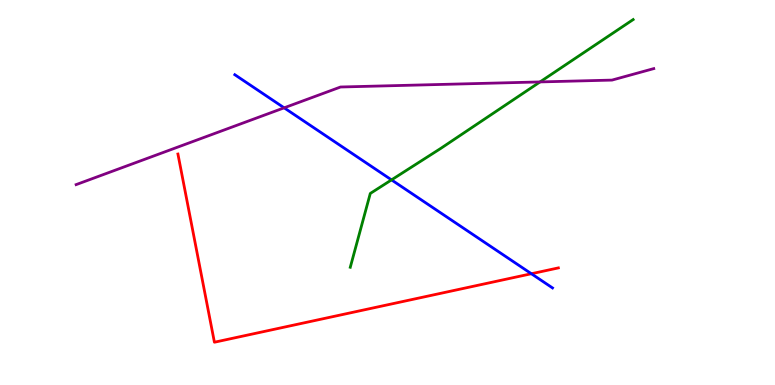[{'lines': ['blue', 'red'], 'intersections': [{'x': 6.86, 'y': 2.89}]}, {'lines': ['green', 'red'], 'intersections': []}, {'lines': ['purple', 'red'], 'intersections': []}, {'lines': ['blue', 'green'], 'intersections': [{'x': 5.05, 'y': 5.33}]}, {'lines': ['blue', 'purple'], 'intersections': [{'x': 3.67, 'y': 7.2}]}, {'lines': ['green', 'purple'], 'intersections': [{'x': 6.97, 'y': 7.87}]}]